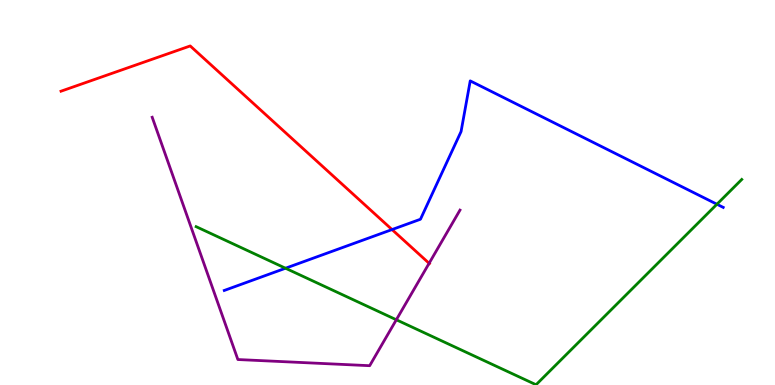[{'lines': ['blue', 'red'], 'intersections': [{'x': 5.06, 'y': 4.04}]}, {'lines': ['green', 'red'], 'intersections': []}, {'lines': ['purple', 'red'], 'intersections': [{'x': 5.54, 'y': 3.16}]}, {'lines': ['blue', 'green'], 'intersections': [{'x': 3.68, 'y': 3.03}, {'x': 9.25, 'y': 4.7}]}, {'lines': ['blue', 'purple'], 'intersections': []}, {'lines': ['green', 'purple'], 'intersections': [{'x': 5.11, 'y': 1.69}]}]